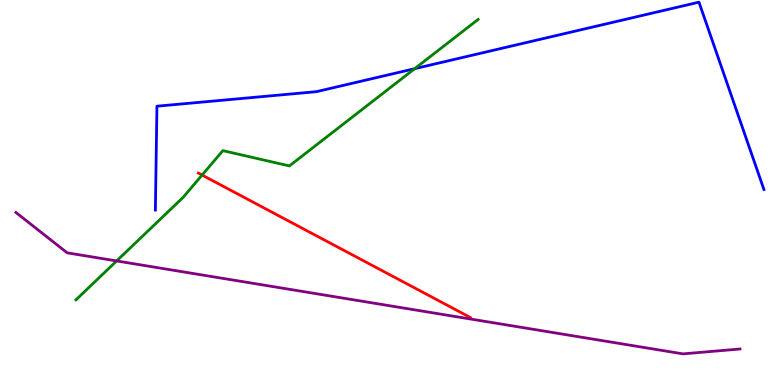[{'lines': ['blue', 'red'], 'intersections': []}, {'lines': ['green', 'red'], 'intersections': [{'x': 2.61, 'y': 5.45}]}, {'lines': ['purple', 'red'], 'intersections': []}, {'lines': ['blue', 'green'], 'intersections': [{'x': 5.35, 'y': 8.22}]}, {'lines': ['blue', 'purple'], 'intersections': []}, {'lines': ['green', 'purple'], 'intersections': [{'x': 1.5, 'y': 3.22}]}]